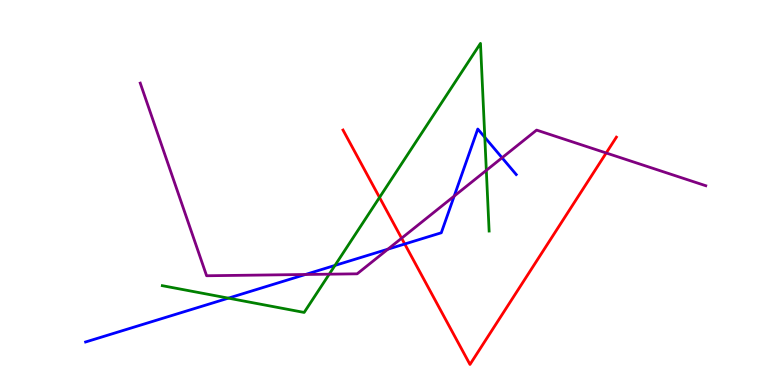[{'lines': ['blue', 'red'], 'intersections': [{'x': 5.22, 'y': 3.66}]}, {'lines': ['green', 'red'], 'intersections': [{'x': 4.9, 'y': 4.87}]}, {'lines': ['purple', 'red'], 'intersections': [{'x': 5.18, 'y': 3.81}, {'x': 7.82, 'y': 6.03}]}, {'lines': ['blue', 'green'], 'intersections': [{'x': 2.95, 'y': 2.26}, {'x': 4.32, 'y': 3.11}, {'x': 6.26, 'y': 6.43}]}, {'lines': ['blue', 'purple'], 'intersections': [{'x': 3.94, 'y': 2.87}, {'x': 5.01, 'y': 3.53}, {'x': 5.86, 'y': 4.91}, {'x': 6.48, 'y': 5.9}]}, {'lines': ['green', 'purple'], 'intersections': [{'x': 4.25, 'y': 2.88}, {'x': 6.28, 'y': 5.57}]}]